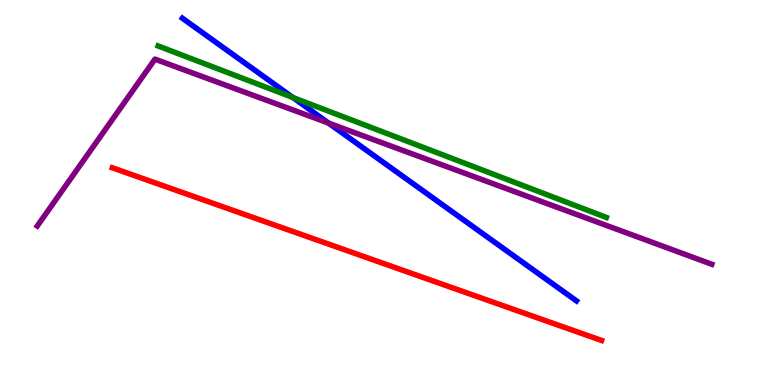[{'lines': ['blue', 'red'], 'intersections': []}, {'lines': ['green', 'red'], 'intersections': []}, {'lines': ['purple', 'red'], 'intersections': []}, {'lines': ['blue', 'green'], 'intersections': [{'x': 3.78, 'y': 7.47}]}, {'lines': ['blue', 'purple'], 'intersections': [{'x': 4.24, 'y': 6.8}]}, {'lines': ['green', 'purple'], 'intersections': []}]